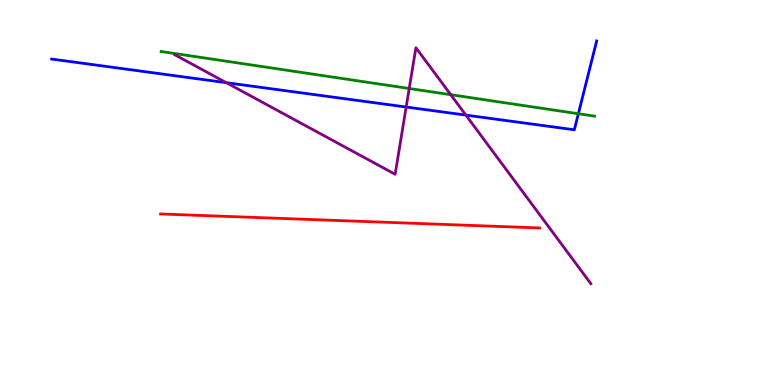[{'lines': ['blue', 'red'], 'intersections': []}, {'lines': ['green', 'red'], 'intersections': []}, {'lines': ['purple', 'red'], 'intersections': []}, {'lines': ['blue', 'green'], 'intersections': [{'x': 7.46, 'y': 7.05}]}, {'lines': ['blue', 'purple'], 'intersections': [{'x': 2.92, 'y': 7.85}, {'x': 5.24, 'y': 7.22}, {'x': 6.01, 'y': 7.01}]}, {'lines': ['green', 'purple'], 'intersections': [{'x': 5.28, 'y': 7.7}, {'x': 5.82, 'y': 7.54}]}]